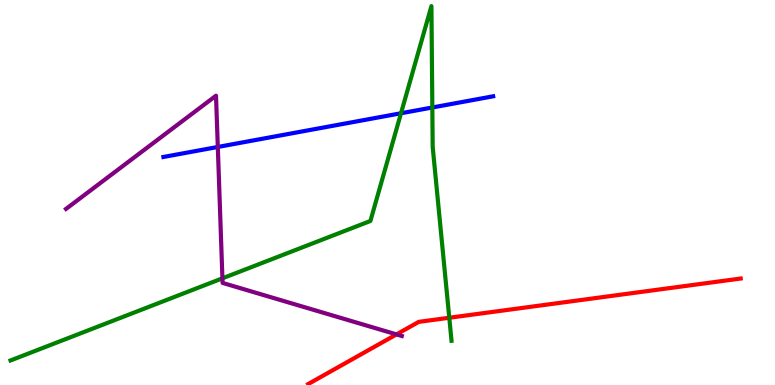[{'lines': ['blue', 'red'], 'intersections': []}, {'lines': ['green', 'red'], 'intersections': [{'x': 5.8, 'y': 1.75}]}, {'lines': ['purple', 'red'], 'intersections': [{'x': 5.12, 'y': 1.31}]}, {'lines': ['blue', 'green'], 'intersections': [{'x': 5.17, 'y': 7.06}, {'x': 5.58, 'y': 7.21}]}, {'lines': ['blue', 'purple'], 'intersections': [{'x': 2.81, 'y': 6.18}]}, {'lines': ['green', 'purple'], 'intersections': [{'x': 2.87, 'y': 2.77}]}]